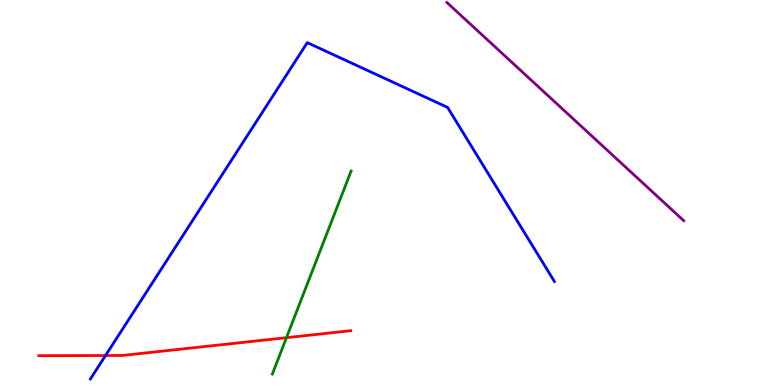[{'lines': ['blue', 'red'], 'intersections': [{'x': 1.36, 'y': 0.766}]}, {'lines': ['green', 'red'], 'intersections': [{'x': 3.7, 'y': 1.23}]}, {'lines': ['purple', 'red'], 'intersections': []}, {'lines': ['blue', 'green'], 'intersections': []}, {'lines': ['blue', 'purple'], 'intersections': []}, {'lines': ['green', 'purple'], 'intersections': []}]